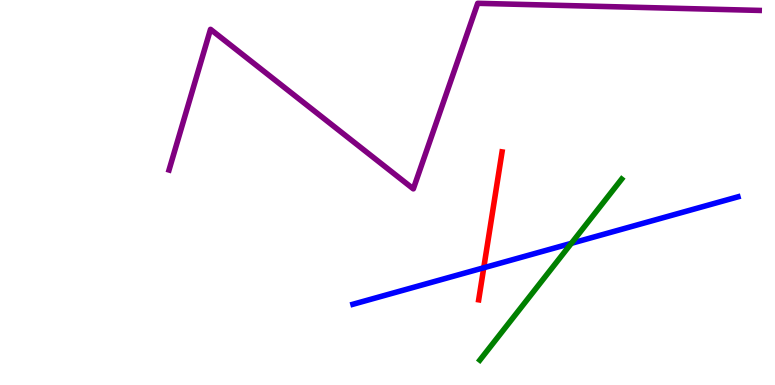[{'lines': ['blue', 'red'], 'intersections': [{'x': 6.24, 'y': 3.05}]}, {'lines': ['green', 'red'], 'intersections': []}, {'lines': ['purple', 'red'], 'intersections': []}, {'lines': ['blue', 'green'], 'intersections': [{'x': 7.37, 'y': 3.68}]}, {'lines': ['blue', 'purple'], 'intersections': []}, {'lines': ['green', 'purple'], 'intersections': []}]